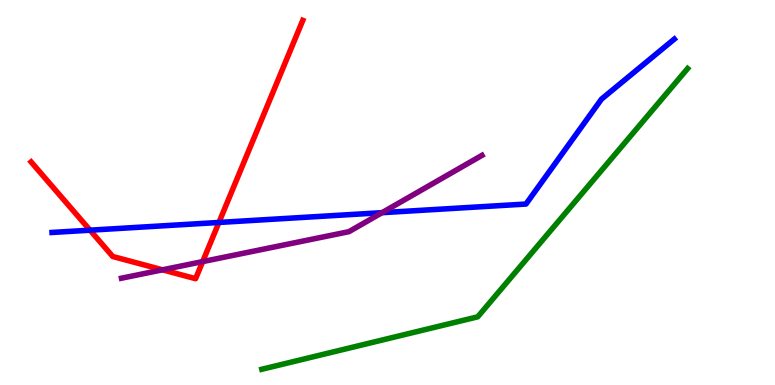[{'lines': ['blue', 'red'], 'intersections': [{'x': 1.16, 'y': 4.02}, {'x': 2.82, 'y': 4.22}]}, {'lines': ['green', 'red'], 'intersections': []}, {'lines': ['purple', 'red'], 'intersections': [{'x': 2.1, 'y': 2.99}, {'x': 2.62, 'y': 3.21}]}, {'lines': ['blue', 'green'], 'intersections': []}, {'lines': ['blue', 'purple'], 'intersections': [{'x': 4.93, 'y': 4.48}]}, {'lines': ['green', 'purple'], 'intersections': []}]